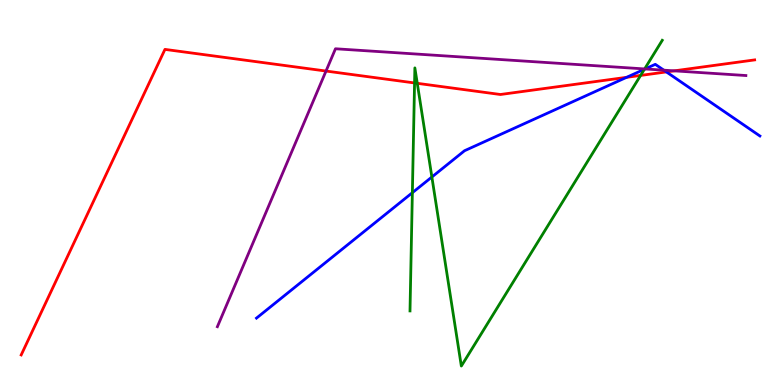[{'lines': ['blue', 'red'], 'intersections': [{'x': 8.09, 'y': 7.99}, {'x': 8.6, 'y': 8.13}]}, {'lines': ['green', 'red'], 'intersections': [{'x': 5.35, 'y': 7.85}, {'x': 5.38, 'y': 7.84}, {'x': 8.27, 'y': 8.04}]}, {'lines': ['purple', 'red'], 'intersections': [{'x': 4.21, 'y': 8.15}, {'x': 8.7, 'y': 8.16}]}, {'lines': ['blue', 'green'], 'intersections': [{'x': 5.32, 'y': 4.99}, {'x': 5.57, 'y': 5.4}, {'x': 8.32, 'y': 8.2}]}, {'lines': ['blue', 'purple'], 'intersections': [{'x': 8.32, 'y': 8.21}, {'x': 8.57, 'y': 8.18}]}, {'lines': ['green', 'purple'], 'intersections': [{'x': 8.32, 'y': 8.21}]}]